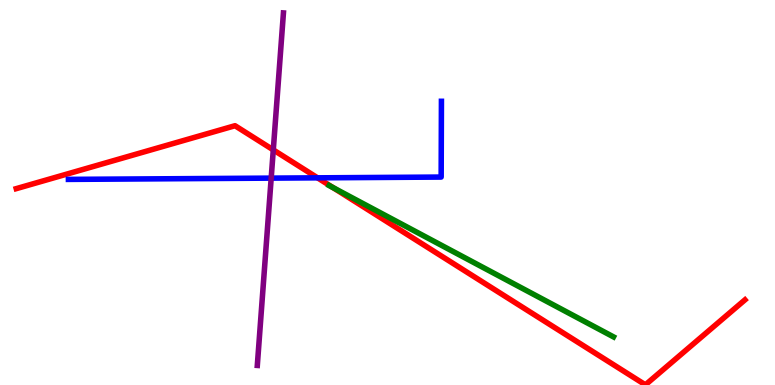[{'lines': ['blue', 'red'], 'intersections': [{'x': 4.1, 'y': 5.38}]}, {'lines': ['green', 'red'], 'intersections': [{'x': 4.3, 'y': 5.13}]}, {'lines': ['purple', 'red'], 'intersections': [{'x': 3.53, 'y': 6.11}]}, {'lines': ['blue', 'green'], 'intersections': []}, {'lines': ['blue', 'purple'], 'intersections': [{'x': 3.5, 'y': 5.37}]}, {'lines': ['green', 'purple'], 'intersections': []}]